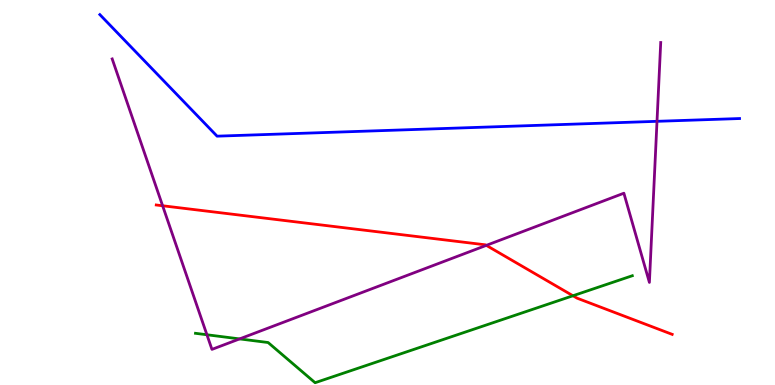[{'lines': ['blue', 'red'], 'intersections': []}, {'lines': ['green', 'red'], 'intersections': [{'x': 7.39, 'y': 2.32}]}, {'lines': ['purple', 'red'], 'intersections': [{'x': 2.1, 'y': 4.66}, {'x': 6.28, 'y': 3.63}]}, {'lines': ['blue', 'green'], 'intersections': []}, {'lines': ['blue', 'purple'], 'intersections': [{'x': 8.48, 'y': 6.85}]}, {'lines': ['green', 'purple'], 'intersections': [{'x': 2.67, 'y': 1.31}, {'x': 3.09, 'y': 1.2}]}]